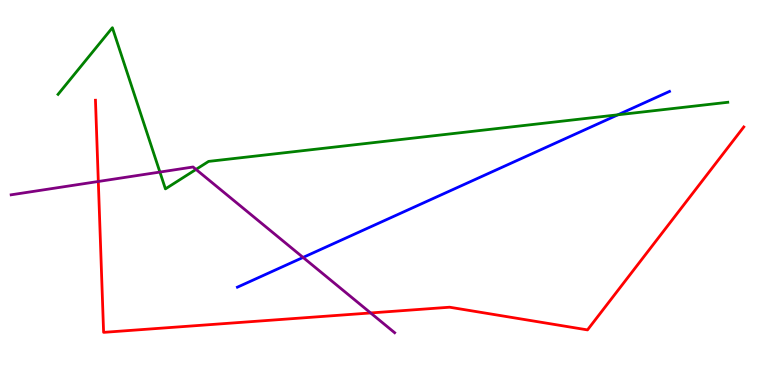[{'lines': ['blue', 'red'], 'intersections': []}, {'lines': ['green', 'red'], 'intersections': []}, {'lines': ['purple', 'red'], 'intersections': [{'x': 1.27, 'y': 5.29}, {'x': 4.78, 'y': 1.87}]}, {'lines': ['blue', 'green'], 'intersections': [{'x': 7.97, 'y': 7.02}]}, {'lines': ['blue', 'purple'], 'intersections': [{'x': 3.91, 'y': 3.31}]}, {'lines': ['green', 'purple'], 'intersections': [{'x': 2.06, 'y': 5.53}, {'x': 2.53, 'y': 5.6}]}]